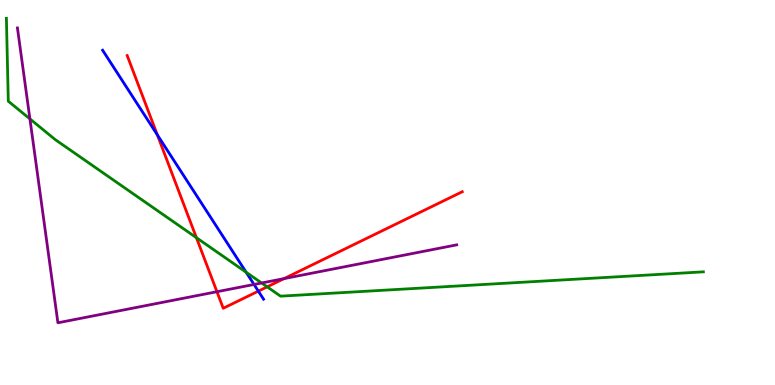[{'lines': ['blue', 'red'], 'intersections': [{'x': 2.03, 'y': 6.5}, {'x': 3.33, 'y': 2.44}]}, {'lines': ['green', 'red'], 'intersections': [{'x': 2.53, 'y': 3.83}, {'x': 3.45, 'y': 2.55}]}, {'lines': ['purple', 'red'], 'intersections': [{'x': 2.8, 'y': 2.42}, {'x': 3.67, 'y': 2.76}]}, {'lines': ['blue', 'green'], 'intersections': [{'x': 3.18, 'y': 2.93}]}, {'lines': ['blue', 'purple'], 'intersections': [{'x': 3.28, 'y': 2.61}]}, {'lines': ['green', 'purple'], 'intersections': [{'x': 0.386, 'y': 6.91}, {'x': 3.38, 'y': 2.65}]}]